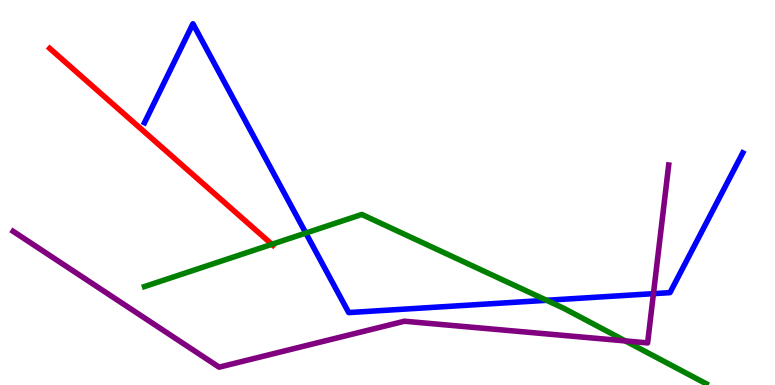[{'lines': ['blue', 'red'], 'intersections': []}, {'lines': ['green', 'red'], 'intersections': [{'x': 3.51, 'y': 3.65}]}, {'lines': ['purple', 'red'], 'intersections': []}, {'lines': ['blue', 'green'], 'intersections': [{'x': 3.95, 'y': 3.95}, {'x': 7.05, 'y': 2.2}]}, {'lines': ['blue', 'purple'], 'intersections': [{'x': 8.43, 'y': 2.37}]}, {'lines': ['green', 'purple'], 'intersections': [{'x': 8.07, 'y': 1.14}]}]